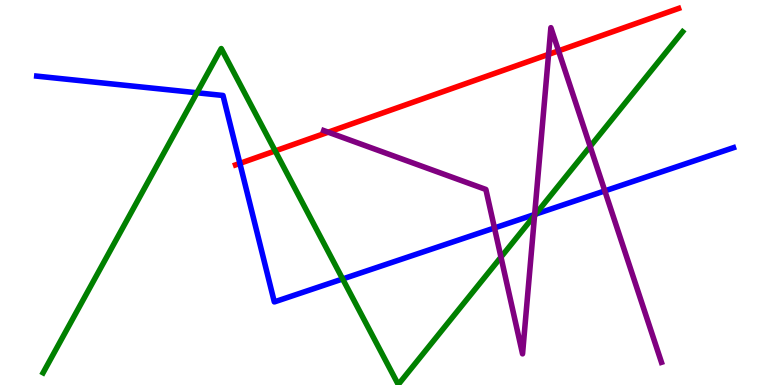[{'lines': ['blue', 'red'], 'intersections': [{'x': 3.1, 'y': 5.76}]}, {'lines': ['green', 'red'], 'intersections': [{'x': 3.55, 'y': 6.08}]}, {'lines': ['purple', 'red'], 'intersections': [{'x': 4.24, 'y': 6.57}, {'x': 7.08, 'y': 8.59}, {'x': 7.21, 'y': 8.68}]}, {'lines': ['blue', 'green'], 'intersections': [{'x': 2.54, 'y': 7.59}, {'x': 4.42, 'y': 2.75}, {'x': 6.91, 'y': 4.44}]}, {'lines': ['blue', 'purple'], 'intersections': [{'x': 6.38, 'y': 4.08}, {'x': 6.9, 'y': 4.43}, {'x': 7.8, 'y': 5.04}]}, {'lines': ['green', 'purple'], 'intersections': [{'x': 6.46, 'y': 3.32}, {'x': 6.9, 'y': 4.4}, {'x': 7.61, 'y': 6.2}]}]